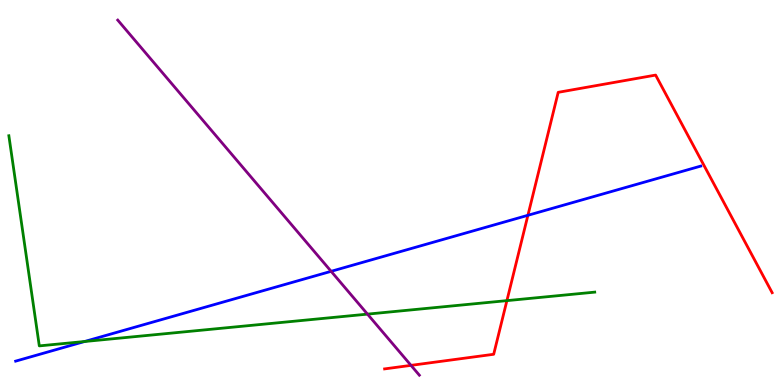[{'lines': ['blue', 'red'], 'intersections': [{'x': 6.81, 'y': 4.41}]}, {'lines': ['green', 'red'], 'intersections': [{'x': 6.54, 'y': 2.19}]}, {'lines': ['purple', 'red'], 'intersections': [{'x': 5.3, 'y': 0.51}]}, {'lines': ['blue', 'green'], 'intersections': [{'x': 1.09, 'y': 1.13}]}, {'lines': ['blue', 'purple'], 'intersections': [{'x': 4.27, 'y': 2.95}]}, {'lines': ['green', 'purple'], 'intersections': [{'x': 4.74, 'y': 1.84}]}]